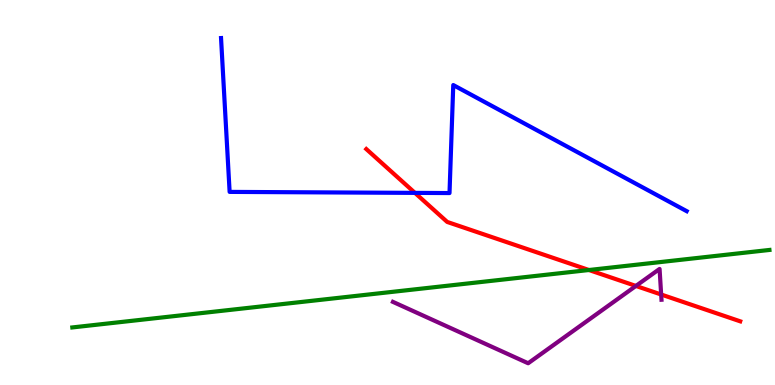[{'lines': ['blue', 'red'], 'intersections': [{'x': 5.35, 'y': 4.99}]}, {'lines': ['green', 'red'], 'intersections': [{'x': 7.6, 'y': 2.99}]}, {'lines': ['purple', 'red'], 'intersections': [{'x': 8.21, 'y': 2.57}, {'x': 8.53, 'y': 2.35}]}, {'lines': ['blue', 'green'], 'intersections': []}, {'lines': ['blue', 'purple'], 'intersections': []}, {'lines': ['green', 'purple'], 'intersections': []}]